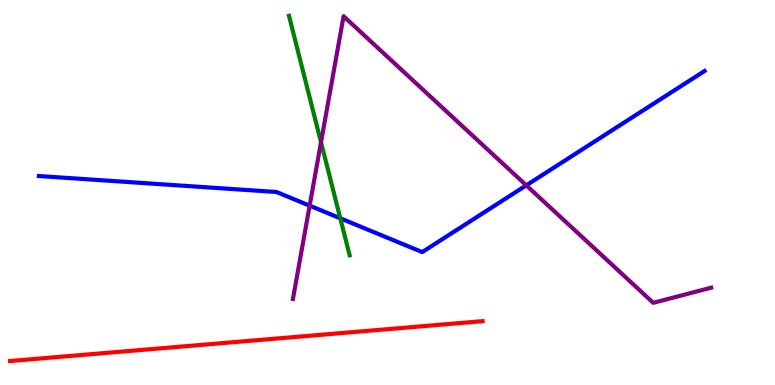[{'lines': ['blue', 'red'], 'intersections': []}, {'lines': ['green', 'red'], 'intersections': []}, {'lines': ['purple', 'red'], 'intersections': []}, {'lines': ['blue', 'green'], 'intersections': [{'x': 4.39, 'y': 4.33}]}, {'lines': ['blue', 'purple'], 'intersections': [{'x': 4.0, 'y': 4.66}, {'x': 6.79, 'y': 5.19}]}, {'lines': ['green', 'purple'], 'intersections': [{'x': 4.14, 'y': 6.31}]}]